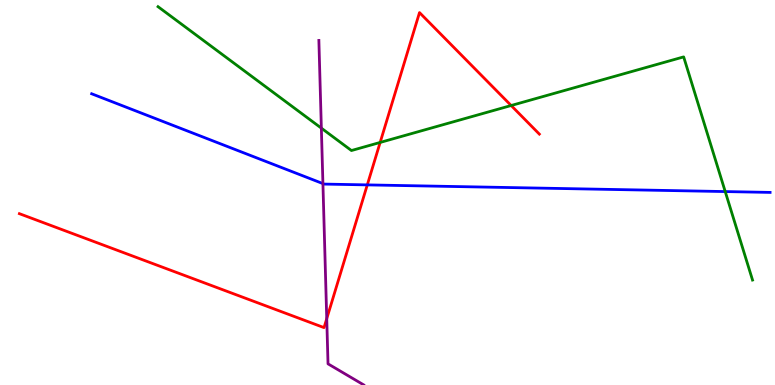[{'lines': ['blue', 'red'], 'intersections': [{'x': 4.74, 'y': 5.2}]}, {'lines': ['green', 'red'], 'intersections': [{'x': 4.91, 'y': 6.3}, {'x': 6.6, 'y': 7.26}]}, {'lines': ['purple', 'red'], 'intersections': [{'x': 4.22, 'y': 1.72}]}, {'lines': ['blue', 'green'], 'intersections': [{'x': 9.36, 'y': 5.02}]}, {'lines': ['blue', 'purple'], 'intersections': [{'x': 4.17, 'y': 5.23}]}, {'lines': ['green', 'purple'], 'intersections': [{'x': 4.15, 'y': 6.67}]}]